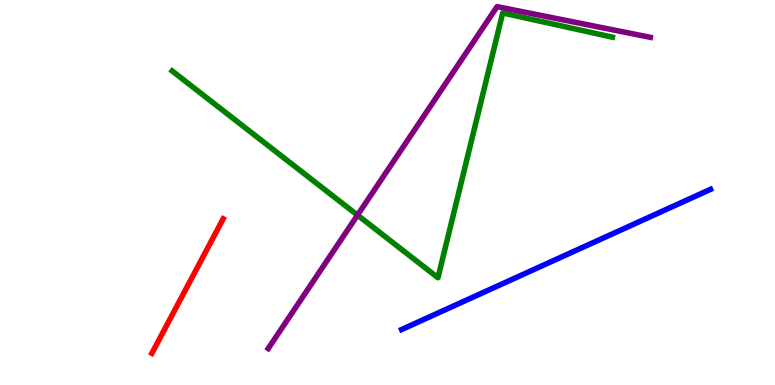[{'lines': ['blue', 'red'], 'intersections': []}, {'lines': ['green', 'red'], 'intersections': []}, {'lines': ['purple', 'red'], 'intersections': []}, {'lines': ['blue', 'green'], 'intersections': []}, {'lines': ['blue', 'purple'], 'intersections': []}, {'lines': ['green', 'purple'], 'intersections': [{'x': 4.61, 'y': 4.41}]}]